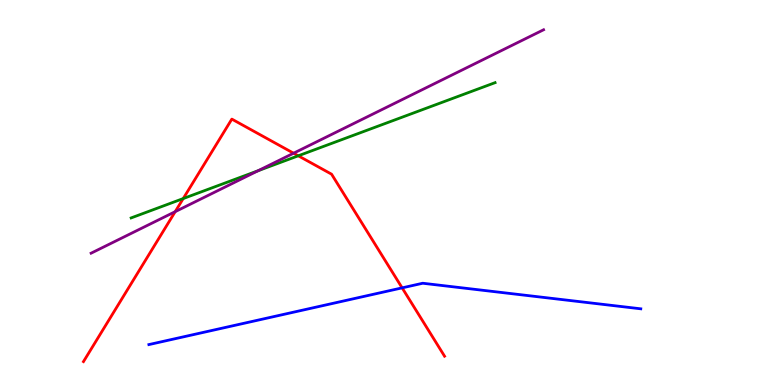[{'lines': ['blue', 'red'], 'intersections': [{'x': 5.19, 'y': 2.52}]}, {'lines': ['green', 'red'], 'intersections': [{'x': 2.36, 'y': 4.84}, {'x': 3.85, 'y': 5.95}]}, {'lines': ['purple', 'red'], 'intersections': [{'x': 2.26, 'y': 4.5}, {'x': 3.79, 'y': 6.02}]}, {'lines': ['blue', 'green'], 'intersections': []}, {'lines': ['blue', 'purple'], 'intersections': []}, {'lines': ['green', 'purple'], 'intersections': [{'x': 3.33, 'y': 5.57}]}]